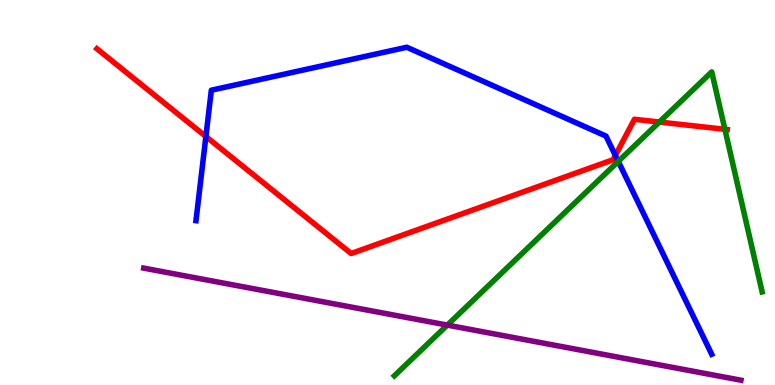[{'lines': ['blue', 'red'], 'intersections': [{'x': 2.66, 'y': 6.45}, {'x': 7.94, 'y': 5.96}]}, {'lines': ['green', 'red'], 'intersections': [{'x': 8.51, 'y': 6.83}, {'x': 9.35, 'y': 6.64}]}, {'lines': ['purple', 'red'], 'intersections': []}, {'lines': ['blue', 'green'], 'intersections': [{'x': 7.98, 'y': 5.81}]}, {'lines': ['blue', 'purple'], 'intersections': []}, {'lines': ['green', 'purple'], 'intersections': [{'x': 5.77, 'y': 1.56}]}]